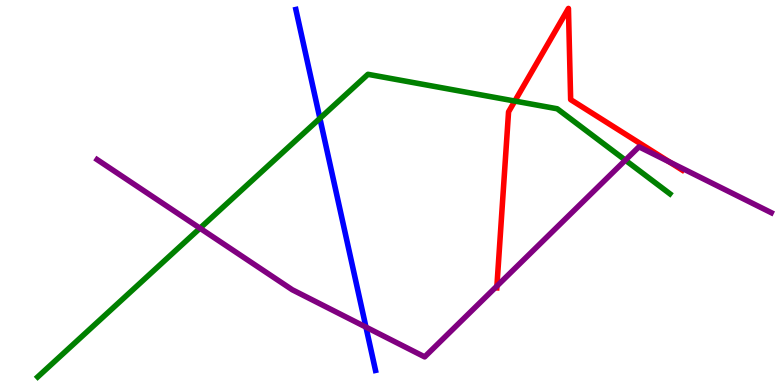[{'lines': ['blue', 'red'], 'intersections': []}, {'lines': ['green', 'red'], 'intersections': [{'x': 6.64, 'y': 7.38}]}, {'lines': ['purple', 'red'], 'intersections': [{'x': 6.41, 'y': 2.57}, {'x': 8.64, 'y': 5.79}]}, {'lines': ['blue', 'green'], 'intersections': [{'x': 4.13, 'y': 6.93}]}, {'lines': ['blue', 'purple'], 'intersections': [{'x': 4.72, 'y': 1.5}]}, {'lines': ['green', 'purple'], 'intersections': [{'x': 2.58, 'y': 4.07}, {'x': 8.07, 'y': 5.84}]}]